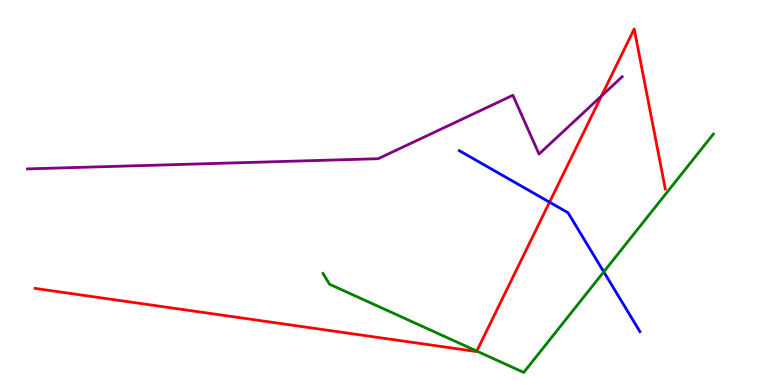[{'lines': ['blue', 'red'], 'intersections': [{'x': 7.09, 'y': 4.75}]}, {'lines': ['green', 'red'], 'intersections': [{'x': 6.15, 'y': 0.881}]}, {'lines': ['purple', 'red'], 'intersections': [{'x': 7.76, 'y': 7.51}]}, {'lines': ['blue', 'green'], 'intersections': [{'x': 7.79, 'y': 2.94}]}, {'lines': ['blue', 'purple'], 'intersections': []}, {'lines': ['green', 'purple'], 'intersections': []}]